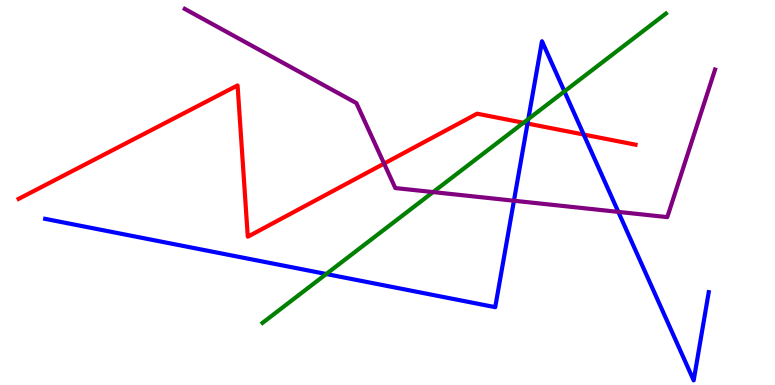[{'lines': ['blue', 'red'], 'intersections': [{'x': 6.81, 'y': 6.79}, {'x': 7.53, 'y': 6.51}]}, {'lines': ['green', 'red'], 'intersections': [{'x': 6.75, 'y': 6.81}]}, {'lines': ['purple', 'red'], 'intersections': [{'x': 4.96, 'y': 5.75}]}, {'lines': ['blue', 'green'], 'intersections': [{'x': 4.21, 'y': 2.88}, {'x': 6.82, 'y': 6.91}, {'x': 7.28, 'y': 7.63}]}, {'lines': ['blue', 'purple'], 'intersections': [{'x': 6.63, 'y': 4.79}, {'x': 7.98, 'y': 4.5}]}, {'lines': ['green', 'purple'], 'intersections': [{'x': 5.59, 'y': 5.01}]}]